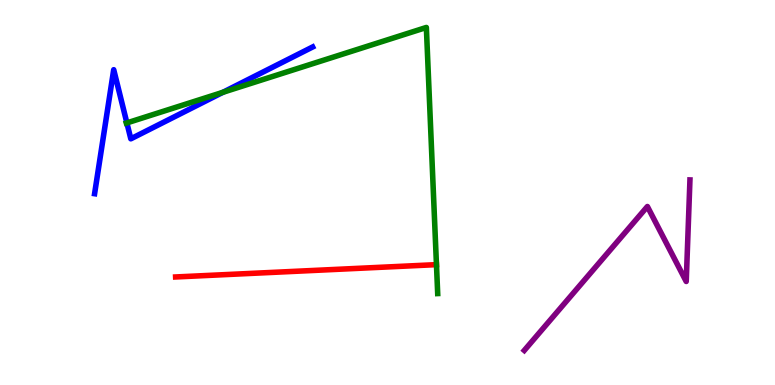[{'lines': ['blue', 'red'], 'intersections': []}, {'lines': ['green', 'red'], 'intersections': []}, {'lines': ['purple', 'red'], 'intersections': []}, {'lines': ['blue', 'green'], 'intersections': [{'x': 1.64, 'y': 6.81}, {'x': 2.88, 'y': 7.6}]}, {'lines': ['blue', 'purple'], 'intersections': []}, {'lines': ['green', 'purple'], 'intersections': []}]